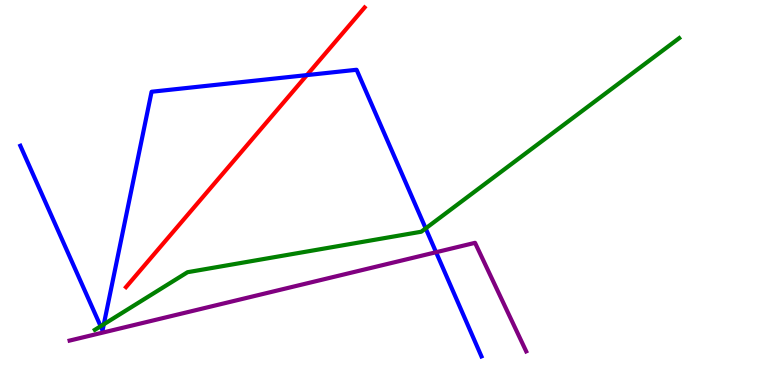[{'lines': ['blue', 'red'], 'intersections': [{'x': 3.96, 'y': 8.05}]}, {'lines': ['green', 'red'], 'intersections': []}, {'lines': ['purple', 'red'], 'intersections': []}, {'lines': ['blue', 'green'], 'intersections': [{'x': 1.3, 'y': 1.53}, {'x': 1.34, 'y': 1.58}, {'x': 5.49, 'y': 4.07}]}, {'lines': ['blue', 'purple'], 'intersections': [{'x': 5.63, 'y': 3.45}]}, {'lines': ['green', 'purple'], 'intersections': []}]